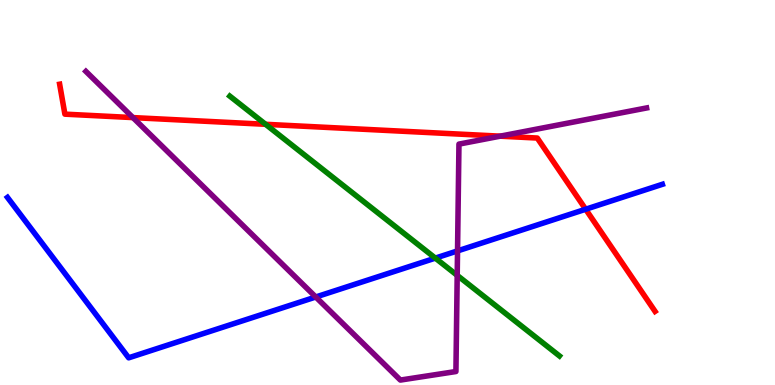[{'lines': ['blue', 'red'], 'intersections': [{'x': 7.56, 'y': 4.56}]}, {'lines': ['green', 'red'], 'intersections': [{'x': 3.43, 'y': 6.77}]}, {'lines': ['purple', 'red'], 'intersections': [{'x': 1.72, 'y': 6.95}, {'x': 6.45, 'y': 6.46}]}, {'lines': ['blue', 'green'], 'intersections': [{'x': 5.62, 'y': 3.3}]}, {'lines': ['blue', 'purple'], 'intersections': [{'x': 4.07, 'y': 2.29}, {'x': 5.9, 'y': 3.48}]}, {'lines': ['green', 'purple'], 'intersections': [{'x': 5.9, 'y': 2.85}]}]